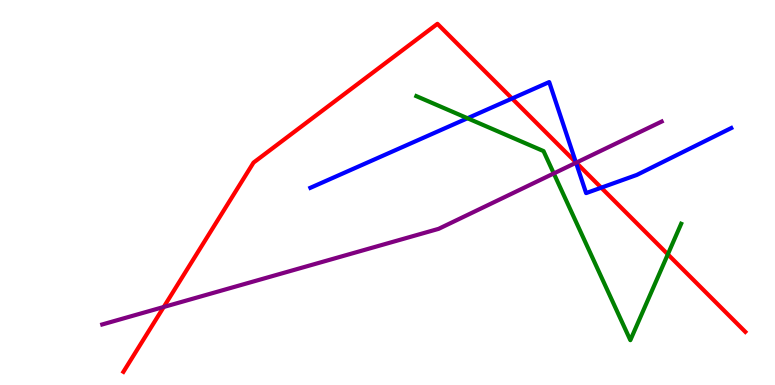[{'lines': ['blue', 'red'], 'intersections': [{'x': 6.61, 'y': 7.44}, {'x': 7.43, 'y': 5.78}, {'x': 7.76, 'y': 5.12}]}, {'lines': ['green', 'red'], 'intersections': [{'x': 8.62, 'y': 3.39}]}, {'lines': ['purple', 'red'], 'intersections': [{'x': 2.11, 'y': 2.03}, {'x': 7.43, 'y': 5.78}]}, {'lines': ['blue', 'green'], 'intersections': [{'x': 6.03, 'y': 6.93}]}, {'lines': ['blue', 'purple'], 'intersections': [{'x': 7.43, 'y': 5.77}]}, {'lines': ['green', 'purple'], 'intersections': [{'x': 7.15, 'y': 5.5}]}]